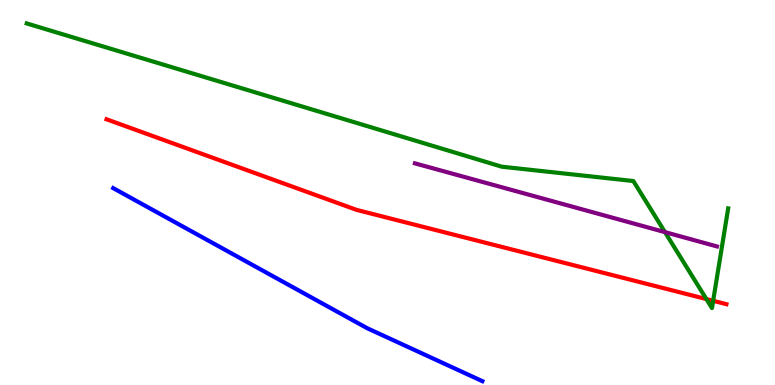[{'lines': ['blue', 'red'], 'intersections': []}, {'lines': ['green', 'red'], 'intersections': [{'x': 9.11, 'y': 2.23}, {'x': 9.2, 'y': 2.19}]}, {'lines': ['purple', 'red'], 'intersections': []}, {'lines': ['blue', 'green'], 'intersections': []}, {'lines': ['blue', 'purple'], 'intersections': []}, {'lines': ['green', 'purple'], 'intersections': [{'x': 8.58, 'y': 3.97}]}]